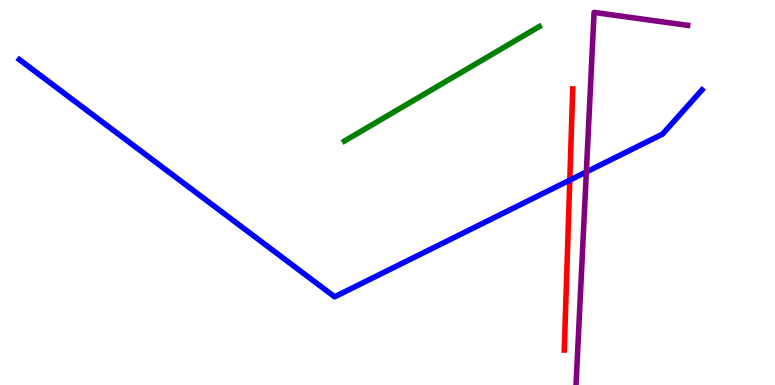[{'lines': ['blue', 'red'], 'intersections': [{'x': 7.35, 'y': 5.32}]}, {'lines': ['green', 'red'], 'intersections': []}, {'lines': ['purple', 'red'], 'intersections': []}, {'lines': ['blue', 'green'], 'intersections': []}, {'lines': ['blue', 'purple'], 'intersections': [{'x': 7.57, 'y': 5.53}]}, {'lines': ['green', 'purple'], 'intersections': []}]